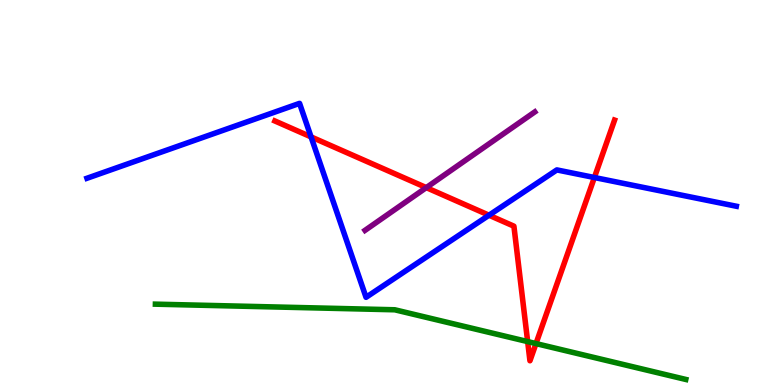[{'lines': ['blue', 'red'], 'intersections': [{'x': 4.01, 'y': 6.44}, {'x': 6.31, 'y': 4.41}, {'x': 7.67, 'y': 5.39}]}, {'lines': ['green', 'red'], 'intersections': [{'x': 6.81, 'y': 1.13}, {'x': 6.92, 'y': 1.08}]}, {'lines': ['purple', 'red'], 'intersections': [{'x': 5.5, 'y': 5.13}]}, {'lines': ['blue', 'green'], 'intersections': []}, {'lines': ['blue', 'purple'], 'intersections': []}, {'lines': ['green', 'purple'], 'intersections': []}]